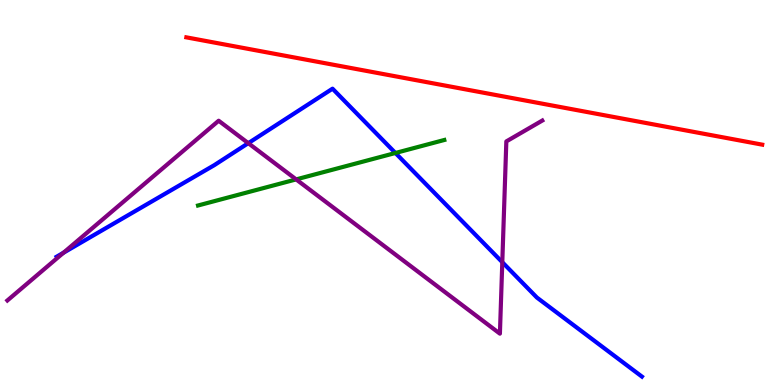[{'lines': ['blue', 'red'], 'intersections': []}, {'lines': ['green', 'red'], 'intersections': []}, {'lines': ['purple', 'red'], 'intersections': []}, {'lines': ['blue', 'green'], 'intersections': [{'x': 5.1, 'y': 6.03}]}, {'lines': ['blue', 'purple'], 'intersections': [{'x': 0.819, 'y': 3.44}, {'x': 3.2, 'y': 6.28}, {'x': 6.48, 'y': 3.19}]}, {'lines': ['green', 'purple'], 'intersections': [{'x': 3.82, 'y': 5.34}]}]